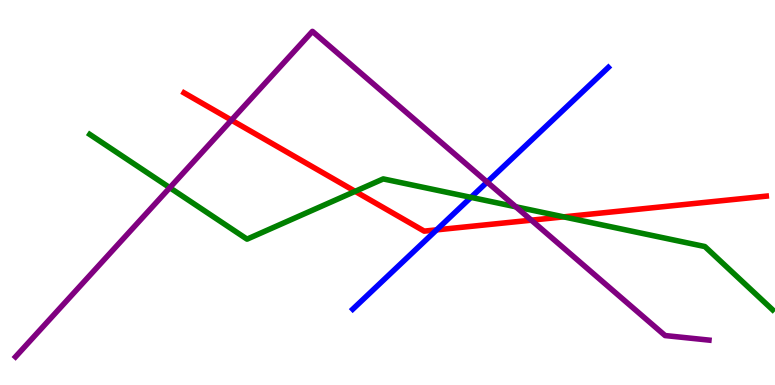[{'lines': ['blue', 'red'], 'intersections': [{'x': 5.63, 'y': 4.03}]}, {'lines': ['green', 'red'], 'intersections': [{'x': 4.58, 'y': 5.03}, {'x': 7.27, 'y': 4.37}]}, {'lines': ['purple', 'red'], 'intersections': [{'x': 2.99, 'y': 6.88}, {'x': 6.86, 'y': 4.28}]}, {'lines': ['blue', 'green'], 'intersections': [{'x': 6.08, 'y': 4.87}]}, {'lines': ['blue', 'purple'], 'intersections': [{'x': 6.29, 'y': 5.27}]}, {'lines': ['green', 'purple'], 'intersections': [{'x': 2.19, 'y': 5.12}, {'x': 6.66, 'y': 4.63}]}]